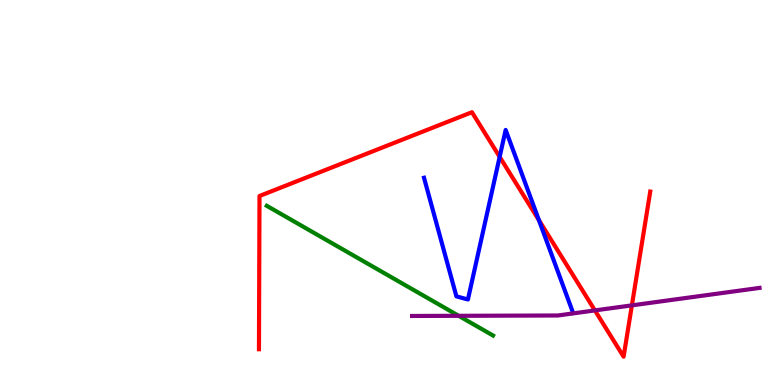[{'lines': ['blue', 'red'], 'intersections': [{'x': 6.45, 'y': 5.93}, {'x': 6.95, 'y': 4.28}]}, {'lines': ['green', 'red'], 'intersections': []}, {'lines': ['purple', 'red'], 'intersections': [{'x': 7.68, 'y': 1.94}, {'x': 8.15, 'y': 2.07}]}, {'lines': ['blue', 'green'], 'intersections': []}, {'lines': ['blue', 'purple'], 'intersections': []}, {'lines': ['green', 'purple'], 'intersections': [{'x': 5.92, 'y': 1.8}]}]